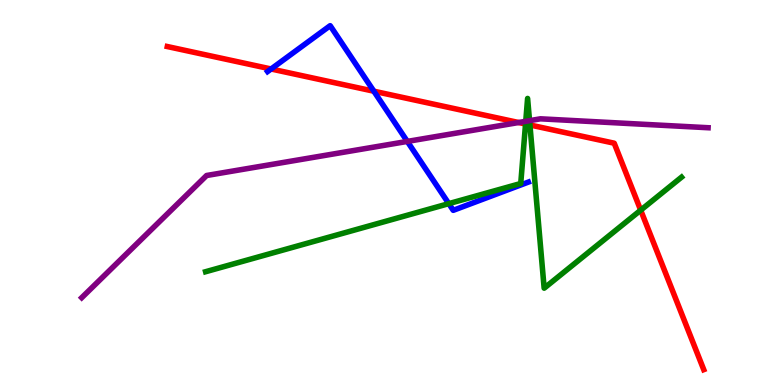[{'lines': ['blue', 'red'], 'intersections': [{'x': 3.5, 'y': 8.21}, {'x': 4.82, 'y': 7.63}]}, {'lines': ['green', 'red'], 'intersections': [{'x': 6.78, 'y': 6.78}, {'x': 6.84, 'y': 6.75}, {'x': 8.27, 'y': 4.54}]}, {'lines': ['purple', 'red'], 'intersections': [{'x': 6.69, 'y': 6.82}]}, {'lines': ['blue', 'green'], 'intersections': [{'x': 5.79, 'y': 4.71}]}, {'lines': ['blue', 'purple'], 'intersections': [{'x': 5.26, 'y': 6.33}]}, {'lines': ['green', 'purple'], 'intersections': [{'x': 6.78, 'y': 6.85}, {'x': 6.83, 'y': 6.87}]}]